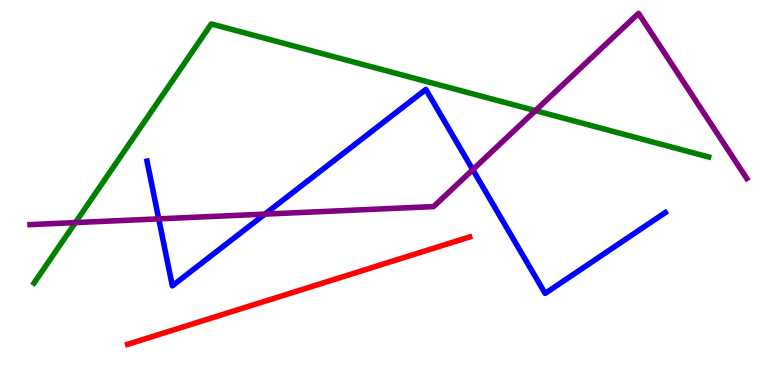[{'lines': ['blue', 'red'], 'intersections': []}, {'lines': ['green', 'red'], 'intersections': []}, {'lines': ['purple', 'red'], 'intersections': []}, {'lines': ['blue', 'green'], 'intersections': []}, {'lines': ['blue', 'purple'], 'intersections': [{'x': 2.05, 'y': 4.32}, {'x': 3.42, 'y': 4.44}, {'x': 6.1, 'y': 5.59}]}, {'lines': ['green', 'purple'], 'intersections': [{'x': 0.973, 'y': 4.22}, {'x': 6.91, 'y': 7.13}]}]